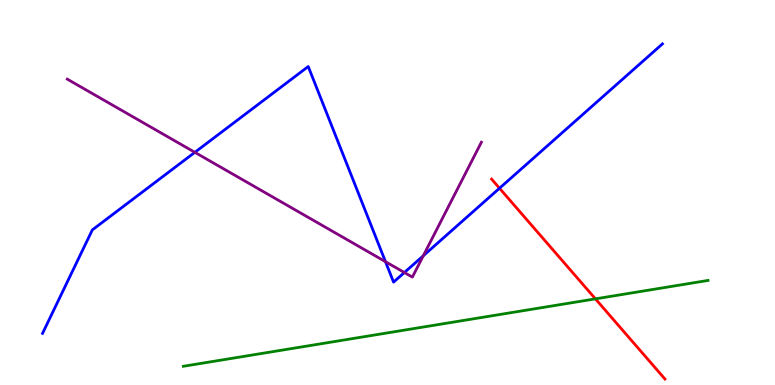[{'lines': ['blue', 'red'], 'intersections': [{'x': 6.45, 'y': 5.11}]}, {'lines': ['green', 'red'], 'intersections': [{'x': 7.68, 'y': 2.24}]}, {'lines': ['purple', 'red'], 'intersections': []}, {'lines': ['blue', 'green'], 'intersections': []}, {'lines': ['blue', 'purple'], 'intersections': [{'x': 2.51, 'y': 6.04}, {'x': 4.97, 'y': 3.2}, {'x': 5.22, 'y': 2.92}, {'x': 5.46, 'y': 3.36}]}, {'lines': ['green', 'purple'], 'intersections': []}]